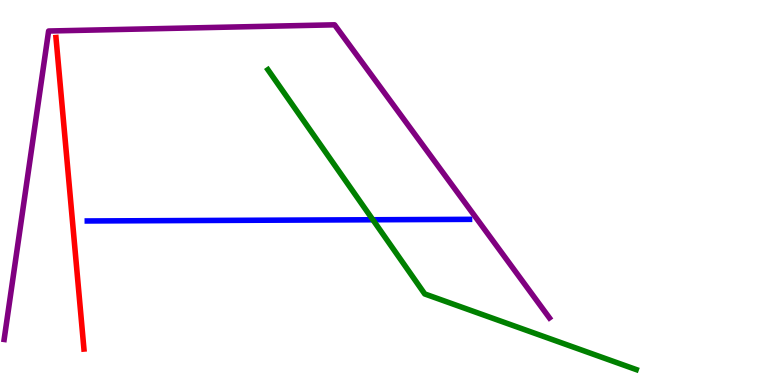[{'lines': ['blue', 'red'], 'intersections': []}, {'lines': ['green', 'red'], 'intersections': []}, {'lines': ['purple', 'red'], 'intersections': []}, {'lines': ['blue', 'green'], 'intersections': [{'x': 4.81, 'y': 4.29}]}, {'lines': ['blue', 'purple'], 'intersections': []}, {'lines': ['green', 'purple'], 'intersections': []}]